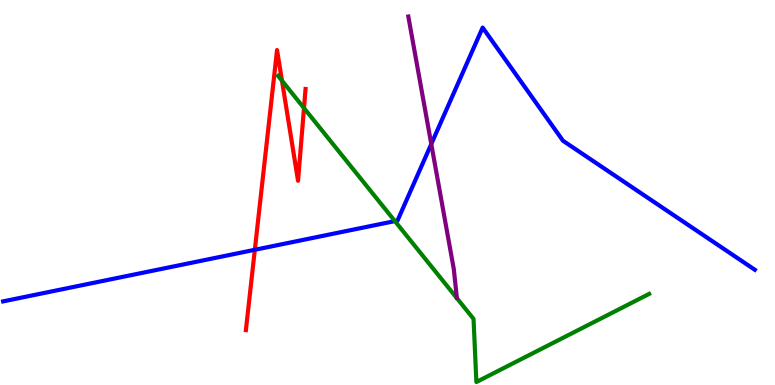[{'lines': ['blue', 'red'], 'intersections': [{'x': 3.29, 'y': 3.51}]}, {'lines': ['green', 'red'], 'intersections': [{'x': 3.64, 'y': 7.9}, {'x': 3.92, 'y': 7.19}]}, {'lines': ['purple', 'red'], 'intersections': []}, {'lines': ['blue', 'green'], 'intersections': [{'x': 5.1, 'y': 4.26}]}, {'lines': ['blue', 'purple'], 'intersections': [{'x': 5.56, 'y': 6.26}]}, {'lines': ['green', 'purple'], 'intersections': []}]